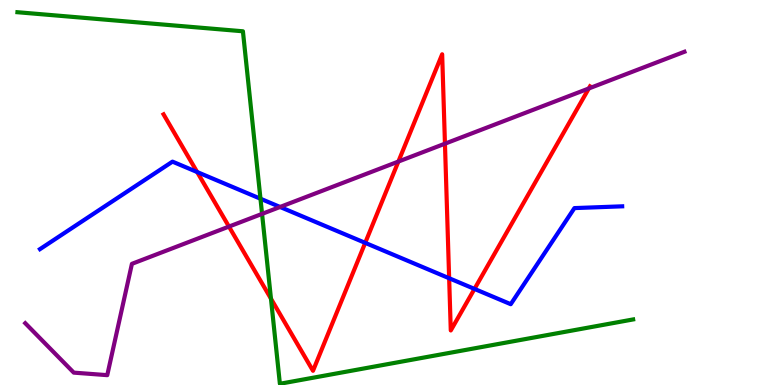[{'lines': ['blue', 'red'], 'intersections': [{'x': 2.54, 'y': 5.53}, {'x': 4.71, 'y': 3.69}, {'x': 5.8, 'y': 2.77}, {'x': 6.12, 'y': 2.5}]}, {'lines': ['green', 'red'], 'intersections': [{'x': 3.5, 'y': 2.24}]}, {'lines': ['purple', 'red'], 'intersections': [{'x': 2.95, 'y': 4.11}, {'x': 5.14, 'y': 5.8}, {'x': 5.74, 'y': 6.27}, {'x': 7.6, 'y': 7.7}]}, {'lines': ['blue', 'green'], 'intersections': [{'x': 3.36, 'y': 4.84}]}, {'lines': ['blue', 'purple'], 'intersections': [{'x': 3.61, 'y': 4.62}]}, {'lines': ['green', 'purple'], 'intersections': [{'x': 3.38, 'y': 4.44}]}]